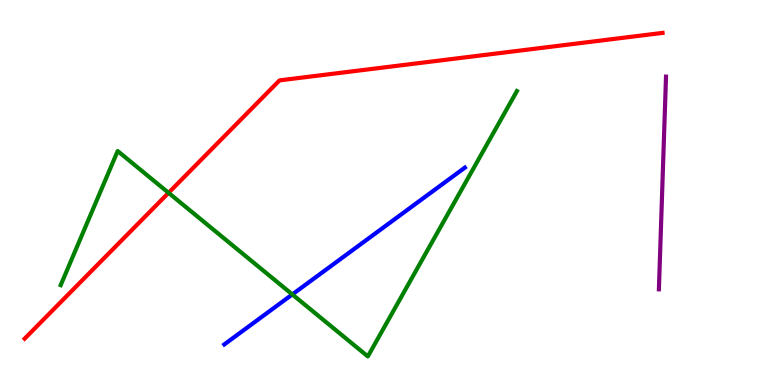[{'lines': ['blue', 'red'], 'intersections': []}, {'lines': ['green', 'red'], 'intersections': [{'x': 2.17, 'y': 4.99}]}, {'lines': ['purple', 'red'], 'intersections': []}, {'lines': ['blue', 'green'], 'intersections': [{'x': 3.77, 'y': 2.35}]}, {'lines': ['blue', 'purple'], 'intersections': []}, {'lines': ['green', 'purple'], 'intersections': []}]